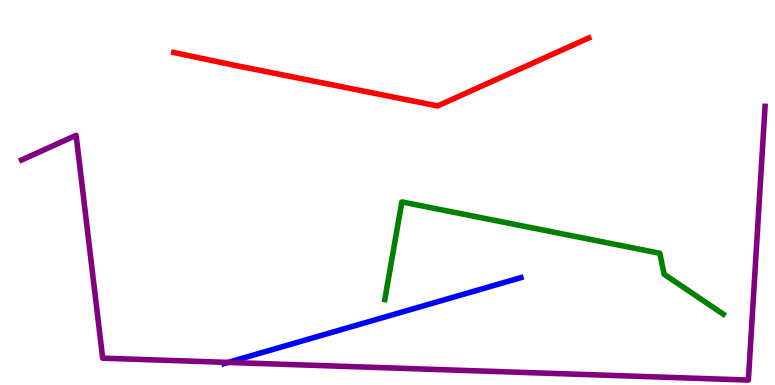[{'lines': ['blue', 'red'], 'intersections': []}, {'lines': ['green', 'red'], 'intersections': []}, {'lines': ['purple', 'red'], 'intersections': []}, {'lines': ['blue', 'green'], 'intersections': []}, {'lines': ['blue', 'purple'], 'intersections': [{'x': 2.94, 'y': 0.586}]}, {'lines': ['green', 'purple'], 'intersections': []}]